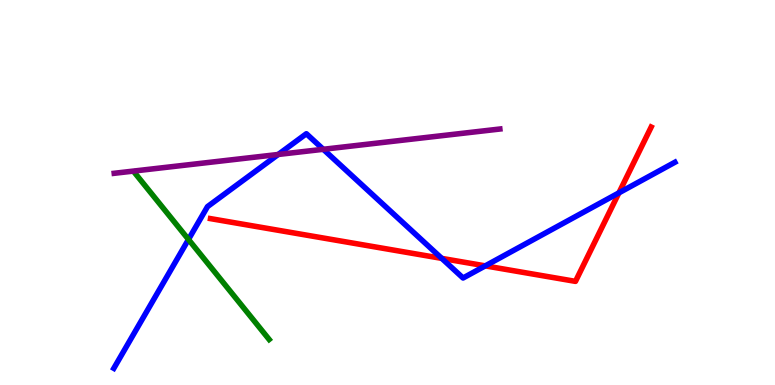[{'lines': ['blue', 'red'], 'intersections': [{'x': 5.7, 'y': 3.29}, {'x': 6.26, 'y': 3.09}, {'x': 7.99, 'y': 4.99}]}, {'lines': ['green', 'red'], 'intersections': []}, {'lines': ['purple', 'red'], 'intersections': []}, {'lines': ['blue', 'green'], 'intersections': [{'x': 2.43, 'y': 3.78}]}, {'lines': ['blue', 'purple'], 'intersections': [{'x': 3.59, 'y': 5.99}, {'x': 4.17, 'y': 6.12}]}, {'lines': ['green', 'purple'], 'intersections': []}]